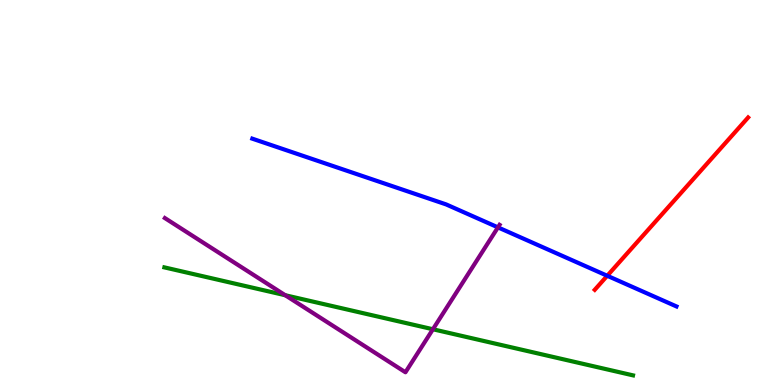[{'lines': ['blue', 'red'], 'intersections': [{'x': 7.84, 'y': 2.84}]}, {'lines': ['green', 'red'], 'intersections': []}, {'lines': ['purple', 'red'], 'intersections': []}, {'lines': ['blue', 'green'], 'intersections': []}, {'lines': ['blue', 'purple'], 'intersections': [{'x': 6.43, 'y': 4.09}]}, {'lines': ['green', 'purple'], 'intersections': [{'x': 3.68, 'y': 2.33}, {'x': 5.59, 'y': 1.45}]}]